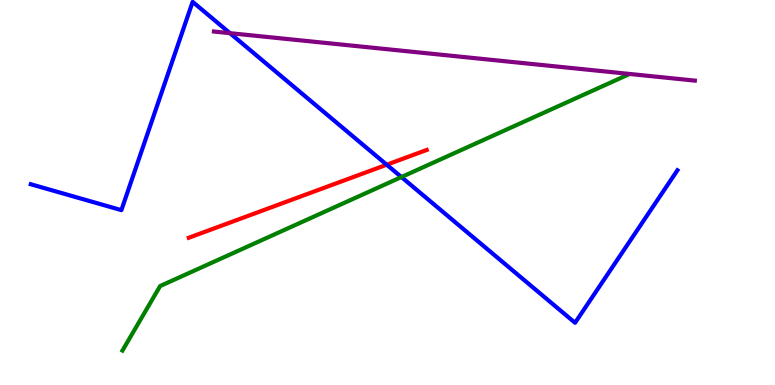[{'lines': ['blue', 'red'], 'intersections': [{'x': 4.99, 'y': 5.72}]}, {'lines': ['green', 'red'], 'intersections': []}, {'lines': ['purple', 'red'], 'intersections': []}, {'lines': ['blue', 'green'], 'intersections': [{'x': 5.18, 'y': 5.4}]}, {'lines': ['blue', 'purple'], 'intersections': [{'x': 2.97, 'y': 9.14}]}, {'lines': ['green', 'purple'], 'intersections': []}]